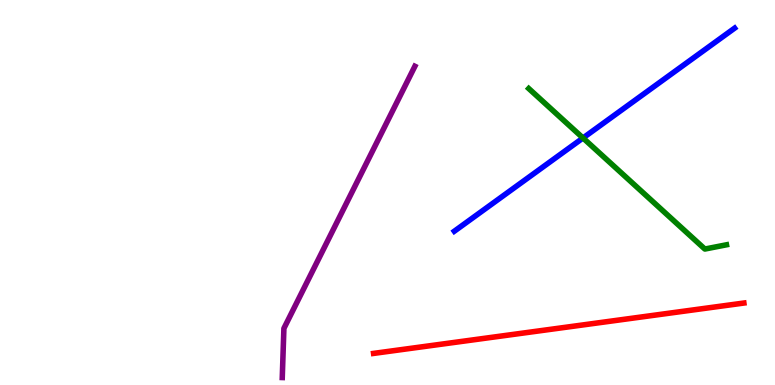[{'lines': ['blue', 'red'], 'intersections': []}, {'lines': ['green', 'red'], 'intersections': []}, {'lines': ['purple', 'red'], 'intersections': []}, {'lines': ['blue', 'green'], 'intersections': [{'x': 7.52, 'y': 6.42}]}, {'lines': ['blue', 'purple'], 'intersections': []}, {'lines': ['green', 'purple'], 'intersections': []}]